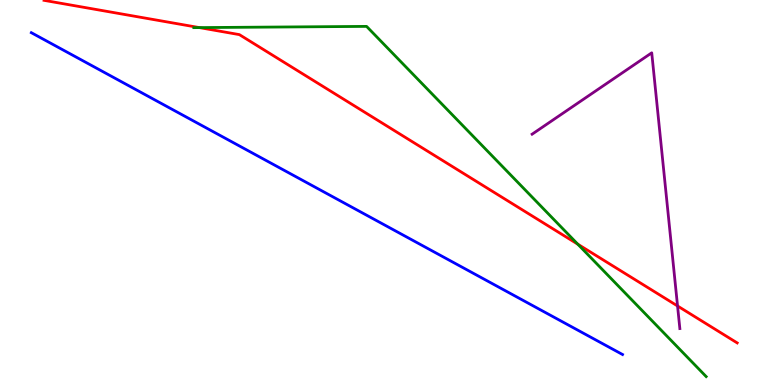[{'lines': ['blue', 'red'], 'intersections': []}, {'lines': ['green', 'red'], 'intersections': [{'x': 2.57, 'y': 9.28}, {'x': 7.46, 'y': 3.66}]}, {'lines': ['purple', 'red'], 'intersections': [{'x': 8.74, 'y': 2.05}]}, {'lines': ['blue', 'green'], 'intersections': []}, {'lines': ['blue', 'purple'], 'intersections': []}, {'lines': ['green', 'purple'], 'intersections': []}]